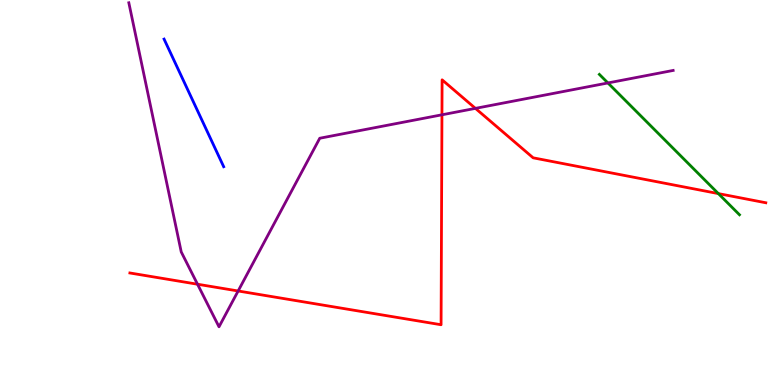[{'lines': ['blue', 'red'], 'intersections': []}, {'lines': ['green', 'red'], 'intersections': [{'x': 9.27, 'y': 4.97}]}, {'lines': ['purple', 'red'], 'intersections': [{'x': 2.55, 'y': 2.62}, {'x': 3.07, 'y': 2.44}, {'x': 5.7, 'y': 7.02}, {'x': 6.13, 'y': 7.19}]}, {'lines': ['blue', 'green'], 'intersections': []}, {'lines': ['blue', 'purple'], 'intersections': []}, {'lines': ['green', 'purple'], 'intersections': [{'x': 7.84, 'y': 7.85}]}]